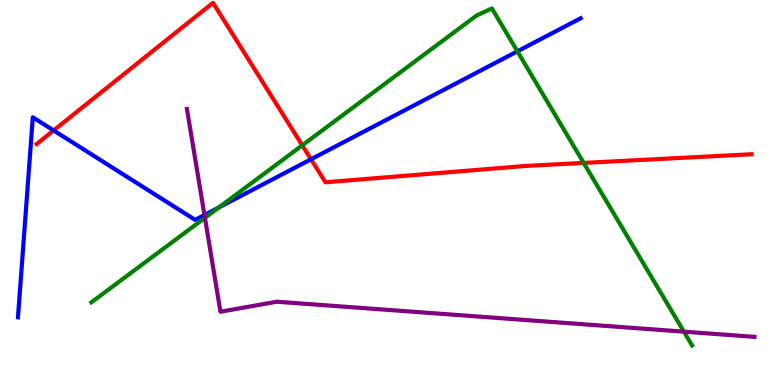[{'lines': ['blue', 'red'], 'intersections': [{'x': 0.692, 'y': 6.61}, {'x': 4.01, 'y': 5.86}]}, {'lines': ['green', 'red'], 'intersections': [{'x': 3.9, 'y': 6.23}, {'x': 7.53, 'y': 5.77}]}, {'lines': ['purple', 'red'], 'intersections': []}, {'lines': ['blue', 'green'], 'intersections': [{'x': 2.82, 'y': 4.61}, {'x': 6.68, 'y': 8.67}]}, {'lines': ['blue', 'purple'], 'intersections': [{'x': 2.64, 'y': 4.42}]}, {'lines': ['green', 'purple'], 'intersections': [{'x': 2.64, 'y': 4.34}, {'x': 8.82, 'y': 1.39}]}]